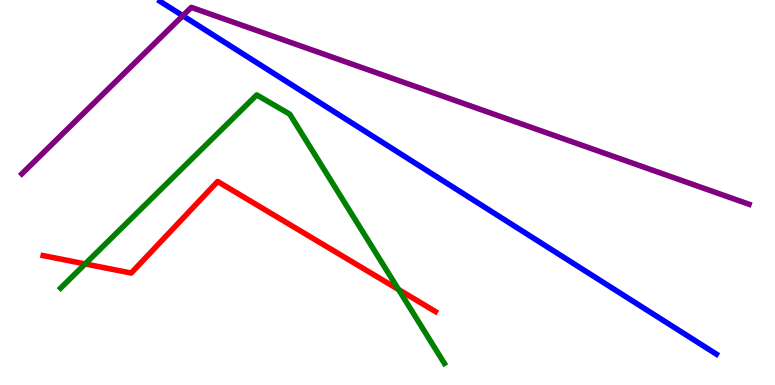[{'lines': ['blue', 'red'], 'intersections': []}, {'lines': ['green', 'red'], 'intersections': [{'x': 1.1, 'y': 3.14}, {'x': 5.14, 'y': 2.48}]}, {'lines': ['purple', 'red'], 'intersections': []}, {'lines': ['blue', 'green'], 'intersections': []}, {'lines': ['blue', 'purple'], 'intersections': [{'x': 2.36, 'y': 9.59}]}, {'lines': ['green', 'purple'], 'intersections': []}]